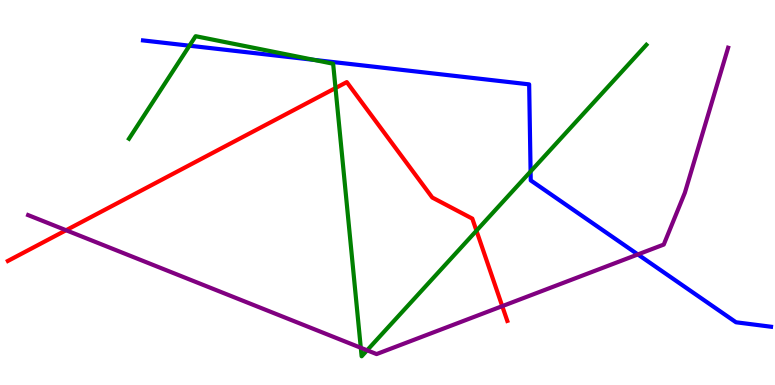[{'lines': ['blue', 'red'], 'intersections': []}, {'lines': ['green', 'red'], 'intersections': [{'x': 4.33, 'y': 7.71}, {'x': 6.15, 'y': 4.01}]}, {'lines': ['purple', 'red'], 'intersections': [{'x': 0.853, 'y': 4.02}, {'x': 6.48, 'y': 2.05}]}, {'lines': ['blue', 'green'], 'intersections': [{'x': 2.44, 'y': 8.81}, {'x': 4.05, 'y': 8.45}, {'x': 6.85, 'y': 5.55}]}, {'lines': ['blue', 'purple'], 'intersections': [{'x': 8.23, 'y': 3.39}]}, {'lines': ['green', 'purple'], 'intersections': [{'x': 4.66, 'y': 0.967}, {'x': 4.74, 'y': 0.902}]}]